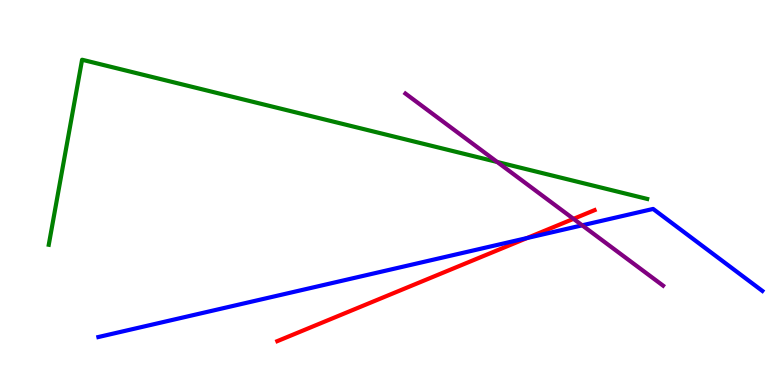[{'lines': ['blue', 'red'], 'intersections': [{'x': 6.8, 'y': 3.82}]}, {'lines': ['green', 'red'], 'intersections': []}, {'lines': ['purple', 'red'], 'intersections': [{'x': 7.4, 'y': 4.32}]}, {'lines': ['blue', 'green'], 'intersections': []}, {'lines': ['blue', 'purple'], 'intersections': [{'x': 7.51, 'y': 4.15}]}, {'lines': ['green', 'purple'], 'intersections': [{'x': 6.42, 'y': 5.79}]}]